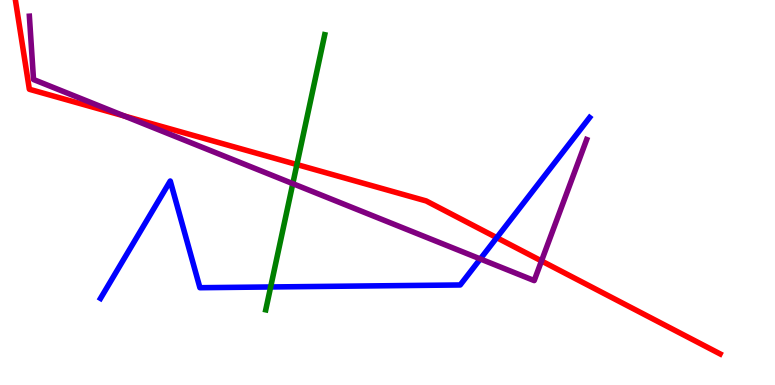[{'lines': ['blue', 'red'], 'intersections': [{'x': 6.41, 'y': 3.83}]}, {'lines': ['green', 'red'], 'intersections': [{'x': 3.83, 'y': 5.73}]}, {'lines': ['purple', 'red'], 'intersections': [{'x': 1.61, 'y': 6.99}, {'x': 6.99, 'y': 3.22}]}, {'lines': ['blue', 'green'], 'intersections': [{'x': 3.49, 'y': 2.55}]}, {'lines': ['blue', 'purple'], 'intersections': [{'x': 6.2, 'y': 3.27}]}, {'lines': ['green', 'purple'], 'intersections': [{'x': 3.78, 'y': 5.23}]}]